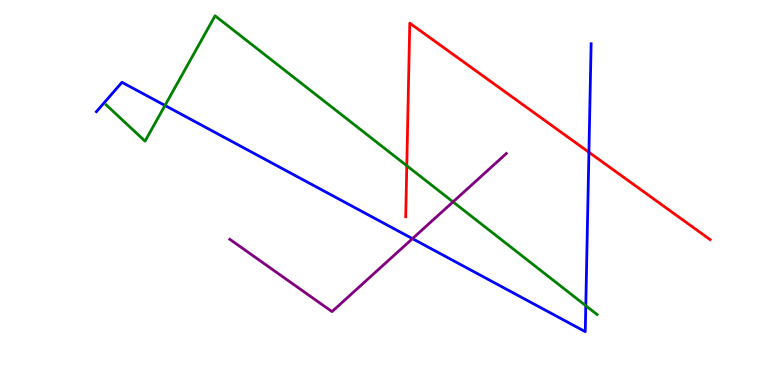[{'lines': ['blue', 'red'], 'intersections': [{'x': 7.6, 'y': 6.05}]}, {'lines': ['green', 'red'], 'intersections': [{'x': 5.25, 'y': 5.7}]}, {'lines': ['purple', 'red'], 'intersections': []}, {'lines': ['blue', 'green'], 'intersections': [{'x': 2.13, 'y': 7.26}, {'x': 7.56, 'y': 2.06}]}, {'lines': ['blue', 'purple'], 'intersections': [{'x': 5.32, 'y': 3.8}]}, {'lines': ['green', 'purple'], 'intersections': [{'x': 5.85, 'y': 4.76}]}]